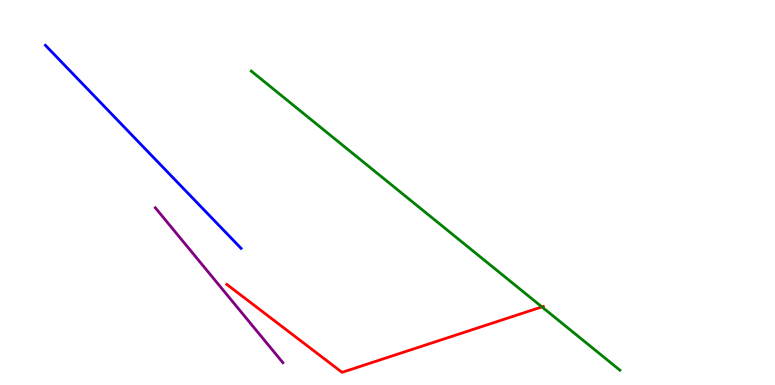[{'lines': ['blue', 'red'], 'intersections': []}, {'lines': ['green', 'red'], 'intersections': [{'x': 6.99, 'y': 2.03}]}, {'lines': ['purple', 'red'], 'intersections': []}, {'lines': ['blue', 'green'], 'intersections': []}, {'lines': ['blue', 'purple'], 'intersections': []}, {'lines': ['green', 'purple'], 'intersections': []}]